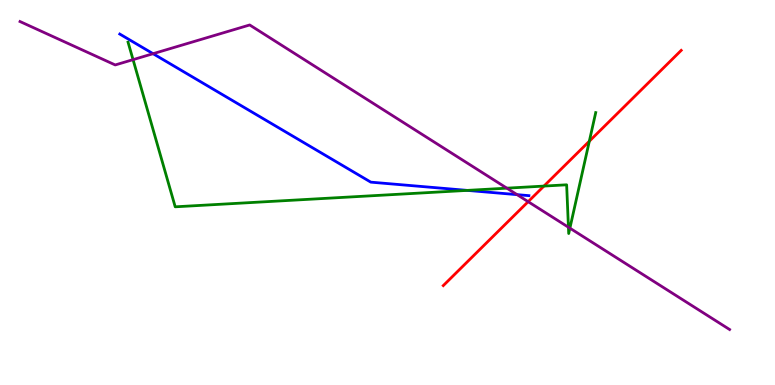[{'lines': ['blue', 'red'], 'intersections': []}, {'lines': ['green', 'red'], 'intersections': [{'x': 7.02, 'y': 5.17}, {'x': 7.6, 'y': 6.33}]}, {'lines': ['purple', 'red'], 'intersections': [{'x': 6.82, 'y': 4.76}]}, {'lines': ['blue', 'green'], 'intersections': [{'x': 6.03, 'y': 5.05}]}, {'lines': ['blue', 'purple'], 'intersections': [{'x': 1.98, 'y': 8.61}, {'x': 6.67, 'y': 4.94}]}, {'lines': ['green', 'purple'], 'intersections': [{'x': 1.72, 'y': 8.45}, {'x': 6.54, 'y': 5.11}, {'x': 7.33, 'y': 4.1}, {'x': 7.35, 'y': 4.07}]}]